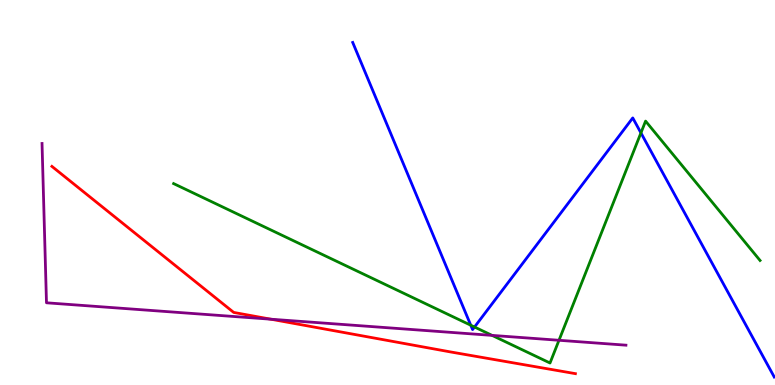[{'lines': ['blue', 'red'], 'intersections': []}, {'lines': ['green', 'red'], 'intersections': []}, {'lines': ['purple', 'red'], 'intersections': [{'x': 3.5, 'y': 1.71}]}, {'lines': ['blue', 'green'], 'intersections': [{'x': 6.07, 'y': 1.55}, {'x': 6.12, 'y': 1.51}, {'x': 8.27, 'y': 6.55}]}, {'lines': ['blue', 'purple'], 'intersections': []}, {'lines': ['green', 'purple'], 'intersections': [{'x': 6.35, 'y': 1.29}, {'x': 7.21, 'y': 1.16}]}]